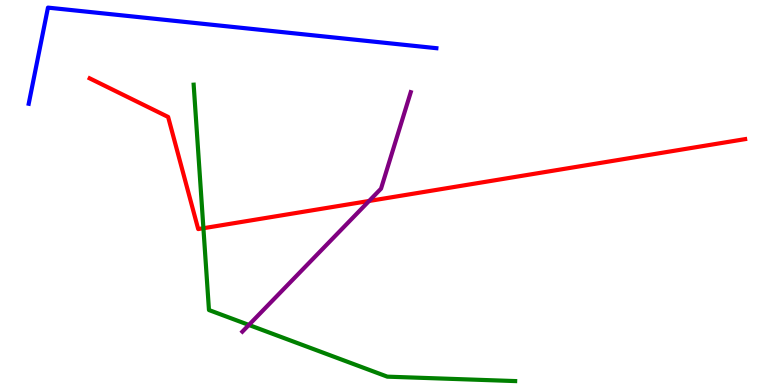[{'lines': ['blue', 'red'], 'intersections': []}, {'lines': ['green', 'red'], 'intersections': [{'x': 2.62, 'y': 4.07}]}, {'lines': ['purple', 'red'], 'intersections': [{'x': 4.76, 'y': 4.78}]}, {'lines': ['blue', 'green'], 'intersections': []}, {'lines': ['blue', 'purple'], 'intersections': []}, {'lines': ['green', 'purple'], 'intersections': [{'x': 3.21, 'y': 1.56}]}]